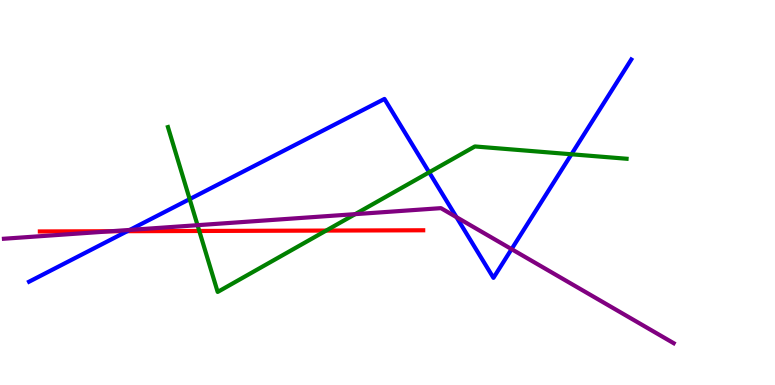[{'lines': ['blue', 'red'], 'intersections': [{'x': 1.64, 'y': 4.0}]}, {'lines': ['green', 'red'], 'intersections': [{'x': 2.57, 'y': 4.0}, {'x': 4.21, 'y': 4.01}]}, {'lines': ['purple', 'red'], 'intersections': [{'x': 1.43, 'y': 3.99}]}, {'lines': ['blue', 'green'], 'intersections': [{'x': 2.45, 'y': 4.83}, {'x': 5.54, 'y': 5.52}, {'x': 7.37, 'y': 5.99}]}, {'lines': ['blue', 'purple'], 'intersections': [{'x': 1.67, 'y': 4.03}, {'x': 5.89, 'y': 4.36}, {'x': 6.6, 'y': 3.53}]}, {'lines': ['green', 'purple'], 'intersections': [{'x': 2.55, 'y': 4.15}, {'x': 4.58, 'y': 4.44}]}]